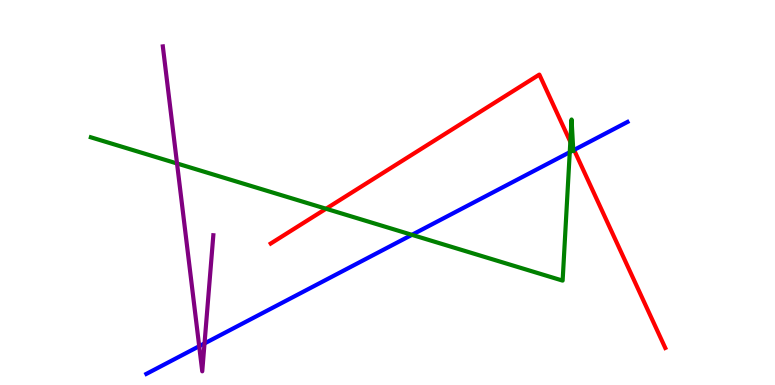[{'lines': ['blue', 'red'], 'intersections': [{'x': 7.41, 'y': 6.11}]}, {'lines': ['green', 'red'], 'intersections': [{'x': 4.21, 'y': 4.58}, {'x': 7.36, 'y': 6.32}, {'x': 7.4, 'y': 6.16}]}, {'lines': ['purple', 'red'], 'intersections': []}, {'lines': ['blue', 'green'], 'intersections': [{'x': 5.32, 'y': 3.9}, {'x': 7.35, 'y': 6.05}, {'x': 7.4, 'y': 6.1}]}, {'lines': ['blue', 'purple'], 'intersections': [{'x': 2.57, 'y': 1.01}, {'x': 2.64, 'y': 1.08}]}, {'lines': ['green', 'purple'], 'intersections': [{'x': 2.28, 'y': 5.75}]}]